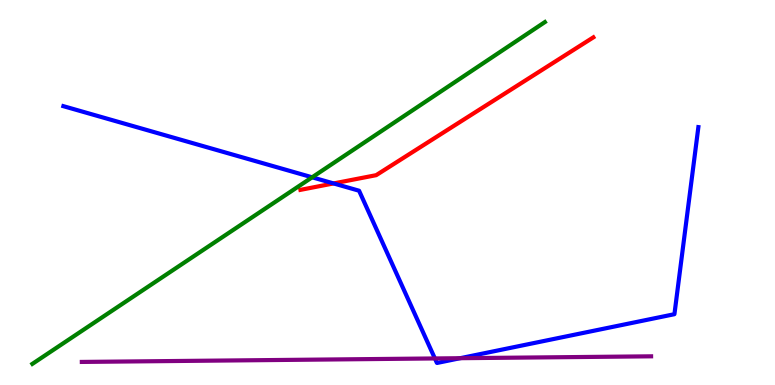[{'lines': ['blue', 'red'], 'intersections': [{'x': 4.3, 'y': 5.24}]}, {'lines': ['green', 'red'], 'intersections': []}, {'lines': ['purple', 'red'], 'intersections': []}, {'lines': ['blue', 'green'], 'intersections': [{'x': 4.03, 'y': 5.39}]}, {'lines': ['blue', 'purple'], 'intersections': [{'x': 5.61, 'y': 0.69}, {'x': 5.94, 'y': 0.696}]}, {'lines': ['green', 'purple'], 'intersections': []}]